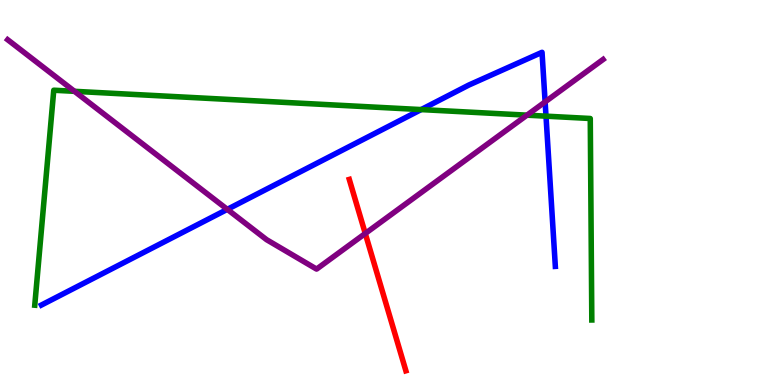[{'lines': ['blue', 'red'], 'intersections': []}, {'lines': ['green', 'red'], 'intersections': []}, {'lines': ['purple', 'red'], 'intersections': [{'x': 4.71, 'y': 3.94}]}, {'lines': ['blue', 'green'], 'intersections': [{'x': 5.43, 'y': 7.15}, {'x': 7.05, 'y': 6.98}]}, {'lines': ['blue', 'purple'], 'intersections': [{'x': 2.93, 'y': 4.56}, {'x': 7.03, 'y': 7.35}]}, {'lines': ['green', 'purple'], 'intersections': [{'x': 0.961, 'y': 7.63}, {'x': 6.8, 'y': 7.01}]}]